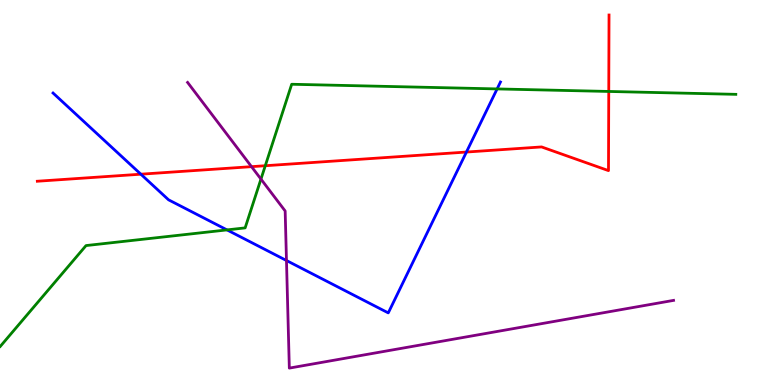[{'lines': ['blue', 'red'], 'intersections': [{'x': 1.82, 'y': 5.48}, {'x': 6.02, 'y': 6.05}]}, {'lines': ['green', 'red'], 'intersections': [{'x': 3.42, 'y': 5.7}, {'x': 7.86, 'y': 7.62}]}, {'lines': ['purple', 'red'], 'intersections': [{'x': 3.25, 'y': 5.67}]}, {'lines': ['blue', 'green'], 'intersections': [{'x': 2.93, 'y': 4.03}, {'x': 6.41, 'y': 7.69}]}, {'lines': ['blue', 'purple'], 'intersections': [{'x': 3.7, 'y': 3.23}]}, {'lines': ['green', 'purple'], 'intersections': [{'x': 3.37, 'y': 5.35}]}]